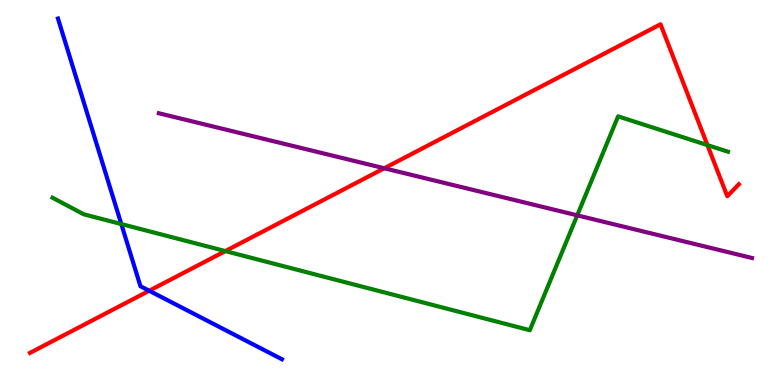[{'lines': ['blue', 'red'], 'intersections': [{'x': 1.93, 'y': 2.45}]}, {'lines': ['green', 'red'], 'intersections': [{'x': 2.91, 'y': 3.48}, {'x': 9.13, 'y': 6.23}]}, {'lines': ['purple', 'red'], 'intersections': [{'x': 4.96, 'y': 5.63}]}, {'lines': ['blue', 'green'], 'intersections': [{'x': 1.57, 'y': 4.18}]}, {'lines': ['blue', 'purple'], 'intersections': []}, {'lines': ['green', 'purple'], 'intersections': [{'x': 7.45, 'y': 4.41}]}]